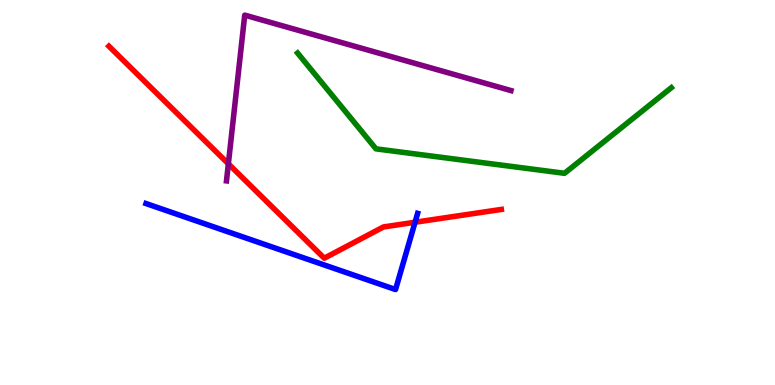[{'lines': ['blue', 'red'], 'intersections': [{'x': 5.36, 'y': 4.23}]}, {'lines': ['green', 'red'], 'intersections': []}, {'lines': ['purple', 'red'], 'intersections': [{'x': 2.95, 'y': 5.75}]}, {'lines': ['blue', 'green'], 'intersections': []}, {'lines': ['blue', 'purple'], 'intersections': []}, {'lines': ['green', 'purple'], 'intersections': []}]